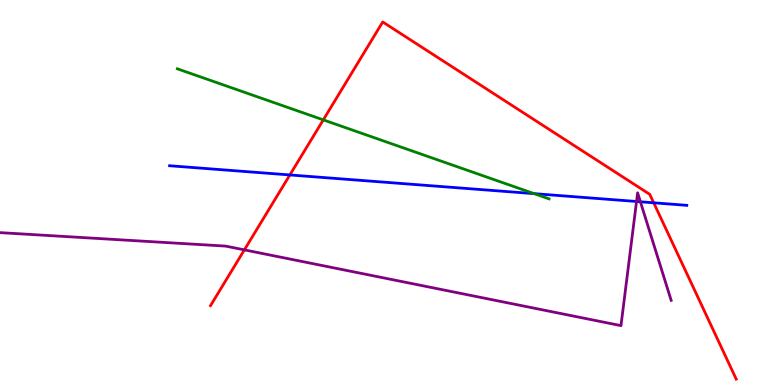[{'lines': ['blue', 'red'], 'intersections': [{'x': 3.74, 'y': 5.46}, {'x': 8.44, 'y': 4.73}]}, {'lines': ['green', 'red'], 'intersections': [{'x': 4.17, 'y': 6.89}]}, {'lines': ['purple', 'red'], 'intersections': [{'x': 3.15, 'y': 3.51}]}, {'lines': ['blue', 'green'], 'intersections': [{'x': 6.89, 'y': 4.97}]}, {'lines': ['blue', 'purple'], 'intersections': [{'x': 8.21, 'y': 4.77}, {'x': 8.26, 'y': 4.76}]}, {'lines': ['green', 'purple'], 'intersections': []}]